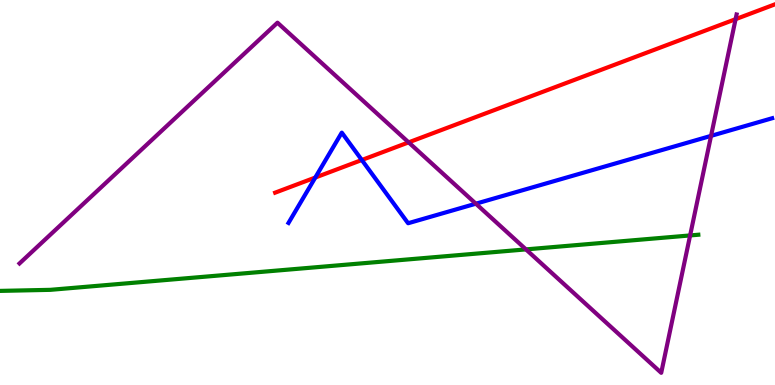[{'lines': ['blue', 'red'], 'intersections': [{'x': 4.07, 'y': 5.39}, {'x': 4.67, 'y': 5.84}]}, {'lines': ['green', 'red'], 'intersections': []}, {'lines': ['purple', 'red'], 'intersections': [{'x': 5.27, 'y': 6.3}, {'x': 9.49, 'y': 9.5}]}, {'lines': ['blue', 'green'], 'intersections': []}, {'lines': ['blue', 'purple'], 'intersections': [{'x': 6.14, 'y': 4.71}, {'x': 9.17, 'y': 6.47}]}, {'lines': ['green', 'purple'], 'intersections': [{'x': 6.79, 'y': 3.52}, {'x': 8.9, 'y': 3.88}]}]